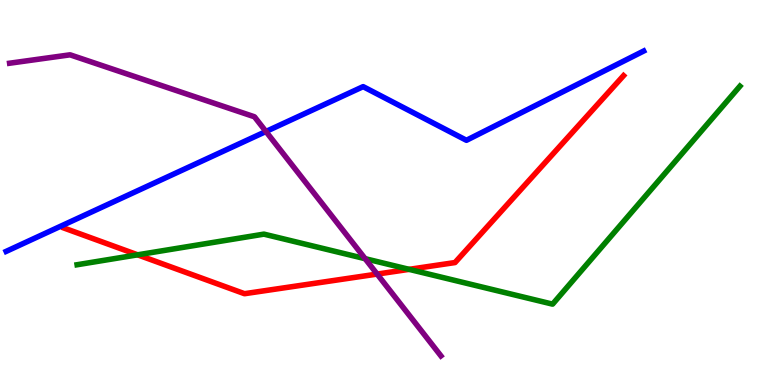[{'lines': ['blue', 'red'], 'intersections': []}, {'lines': ['green', 'red'], 'intersections': [{'x': 1.78, 'y': 3.38}, {'x': 5.28, 'y': 3.0}]}, {'lines': ['purple', 'red'], 'intersections': [{'x': 4.87, 'y': 2.88}]}, {'lines': ['blue', 'green'], 'intersections': []}, {'lines': ['blue', 'purple'], 'intersections': [{'x': 3.43, 'y': 6.58}]}, {'lines': ['green', 'purple'], 'intersections': [{'x': 4.71, 'y': 3.28}]}]